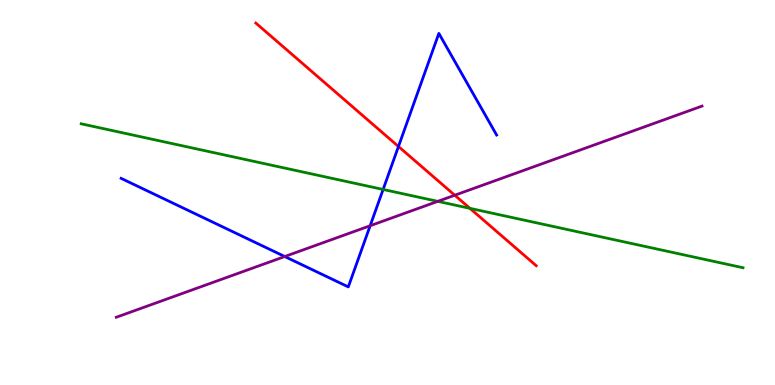[{'lines': ['blue', 'red'], 'intersections': [{'x': 5.14, 'y': 6.19}]}, {'lines': ['green', 'red'], 'intersections': [{'x': 6.06, 'y': 4.59}]}, {'lines': ['purple', 'red'], 'intersections': [{'x': 5.87, 'y': 4.93}]}, {'lines': ['blue', 'green'], 'intersections': [{'x': 4.94, 'y': 5.08}]}, {'lines': ['blue', 'purple'], 'intersections': [{'x': 3.67, 'y': 3.34}, {'x': 4.78, 'y': 4.14}]}, {'lines': ['green', 'purple'], 'intersections': [{'x': 5.65, 'y': 4.77}]}]